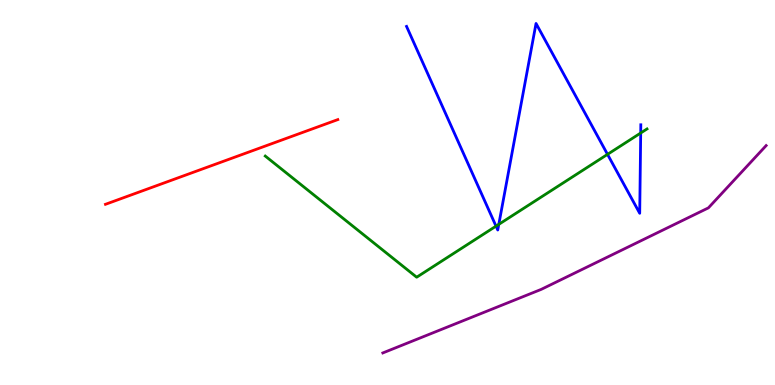[{'lines': ['blue', 'red'], 'intersections': []}, {'lines': ['green', 'red'], 'intersections': []}, {'lines': ['purple', 'red'], 'intersections': []}, {'lines': ['blue', 'green'], 'intersections': [{'x': 6.4, 'y': 4.13}, {'x': 6.44, 'y': 4.17}, {'x': 7.84, 'y': 5.99}, {'x': 8.27, 'y': 6.55}]}, {'lines': ['blue', 'purple'], 'intersections': []}, {'lines': ['green', 'purple'], 'intersections': []}]